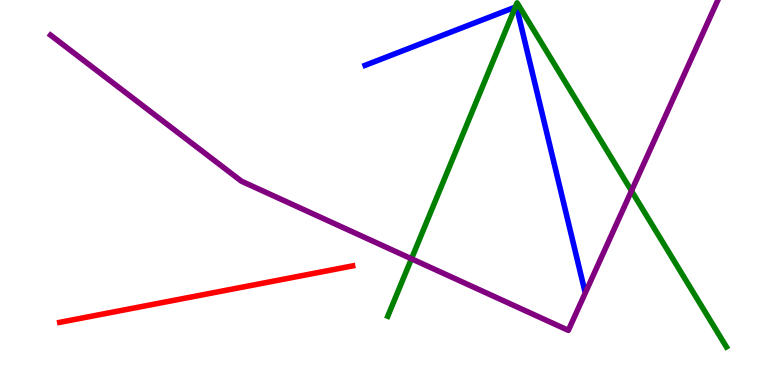[{'lines': ['blue', 'red'], 'intersections': []}, {'lines': ['green', 'red'], 'intersections': []}, {'lines': ['purple', 'red'], 'intersections': []}, {'lines': ['blue', 'green'], 'intersections': [{'x': 6.65, 'y': 9.81}]}, {'lines': ['blue', 'purple'], 'intersections': []}, {'lines': ['green', 'purple'], 'intersections': [{'x': 5.31, 'y': 3.28}, {'x': 8.15, 'y': 5.04}]}]